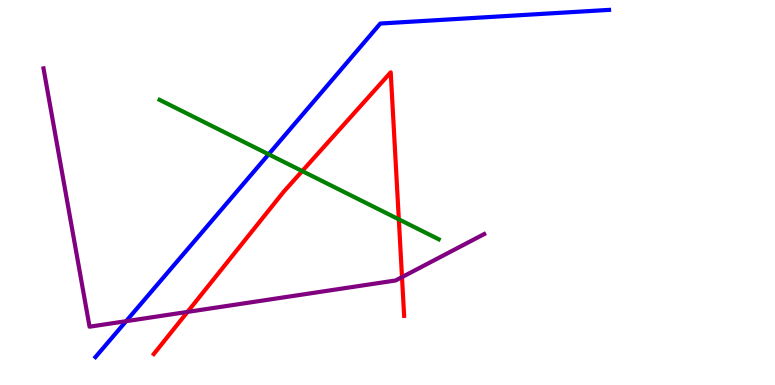[{'lines': ['blue', 'red'], 'intersections': []}, {'lines': ['green', 'red'], 'intersections': [{'x': 3.9, 'y': 5.56}, {'x': 5.15, 'y': 4.3}]}, {'lines': ['purple', 'red'], 'intersections': [{'x': 2.42, 'y': 1.9}, {'x': 5.19, 'y': 2.8}]}, {'lines': ['blue', 'green'], 'intersections': [{'x': 3.47, 'y': 5.99}]}, {'lines': ['blue', 'purple'], 'intersections': [{'x': 1.63, 'y': 1.66}]}, {'lines': ['green', 'purple'], 'intersections': []}]